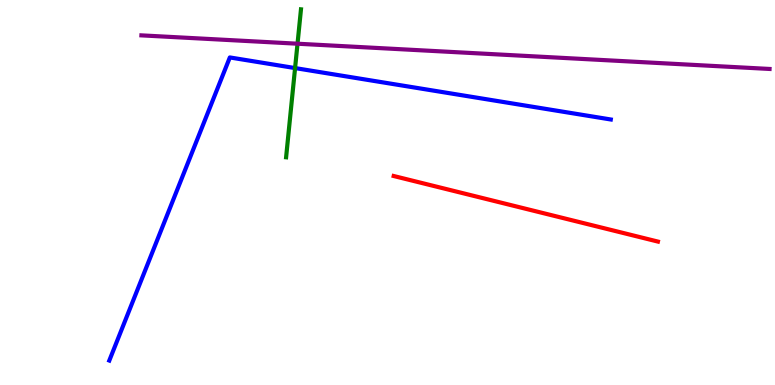[{'lines': ['blue', 'red'], 'intersections': []}, {'lines': ['green', 'red'], 'intersections': []}, {'lines': ['purple', 'red'], 'intersections': []}, {'lines': ['blue', 'green'], 'intersections': [{'x': 3.81, 'y': 8.23}]}, {'lines': ['blue', 'purple'], 'intersections': []}, {'lines': ['green', 'purple'], 'intersections': [{'x': 3.84, 'y': 8.86}]}]